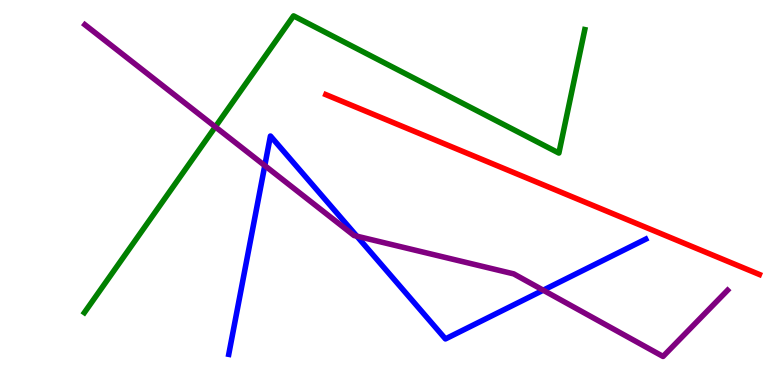[{'lines': ['blue', 'red'], 'intersections': []}, {'lines': ['green', 'red'], 'intersections': []}, {'lines': ['purple', 'red'], 'intersections': []}, {'lines': ['blue', 'green'], 'intersections': []}, {'lines': ['blue', 'purple'], 'intersections': [{'x': 3.42, 'y': 5.7}, {'x': 4.6, 'y': 3.87}, {'x': 7.01, 'y': 2.46}]}, {'lines': ['green', 'purple'], 'intersections': [{'x': 2.78, 'y': 6.7}]}]